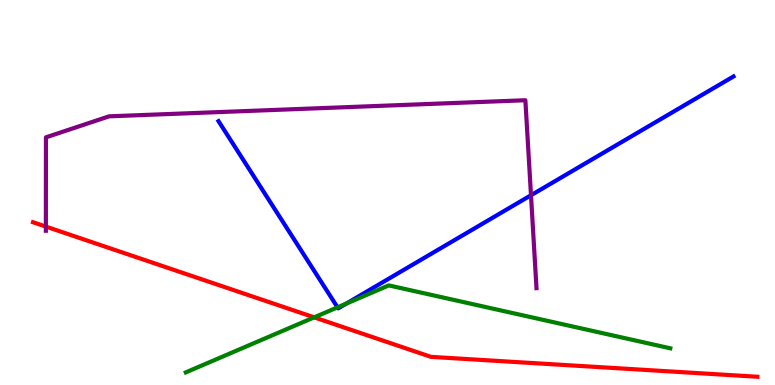[{'lines': ['blue', 'red'], 'intersections': []}, {'lines': ['green', 'red'], 'intersections': [{'x': 4.05, 'y': 1.76}]}, {'lines': ['purple', 'red'], 'intersections': [{'x': 0.592, 'y': 4.11}]}, {'lines': ['blue', 'green'], 'intersections': [{'x': 4.36, 'y': 2.02}, {'x': 4.47, 'y': 2.11}]}, {'lines': ['blue', 'purple'], 'intersections': [{'x': 6.85, 'y': 4.93}]}, {'lines': ['green', 'purple'], 'intersections': []}]